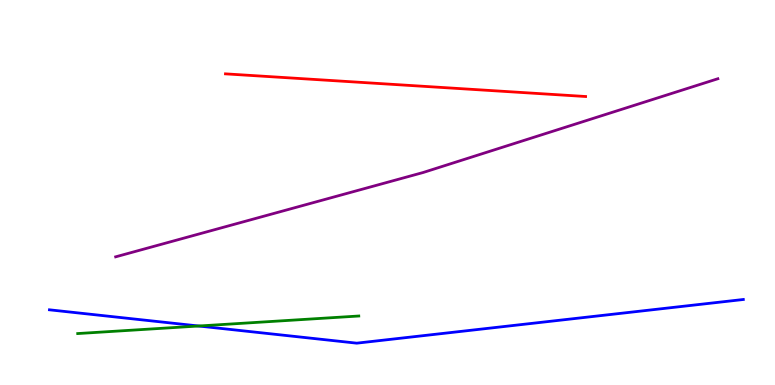[{'lines': ['blue', 'red'], 'intersections': []}, {'lines': ['green', 'red'], 'intersections': []}, {'lines': ['purple', 'red'], 'intersections': []}, {'lines': ['blue', 'green'], 'intersections': [{'x': 2.56, 'y': 1.53}]}, {'lines': ['blue', 'purple'], 'intersections': []}, {'lines': ['green', 'purple'], 'intersections': []}]